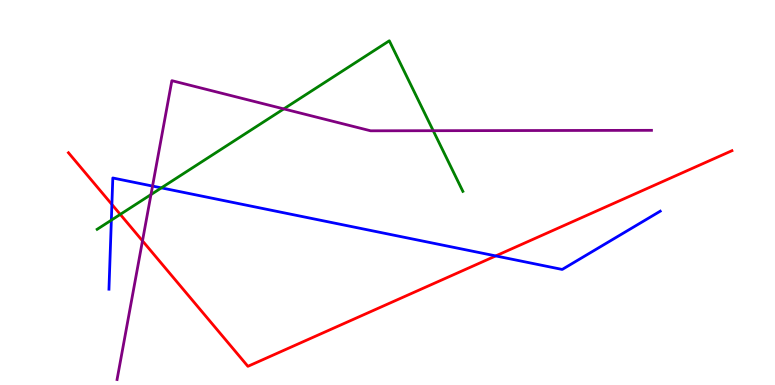[{'lines': ['blue', 'red'], 'intersections': [{'x': 1.44, 'y': 4.69}, {'x': 6.4, 'y': 3.35}]}, {'lines': ['green', 'red'], 'intersections': [{'x': 1.55, 'y': 4.43}]}, {'lines': ['purple', 'red'], 'intersections': [{'x': 1.84, 'y': 3.74}]}, {'lines': ['blue', 'green'], 'intersections': [{'x': 1.44, 'y': 4.28}, {'x': 2.08, 'y': 5.12}]}, {'lines': ['blue', 'purple'], 'intersections': [{'x': 1.97, 'y': 5.17}]}, {'lines': ['green', 'purple'], 'intersections': [{'x': 1.95, 'y': 4.95}, {'x': 3.66, 'y': 7.17}, {'x': 5.59, 'y': 6.61}]}]